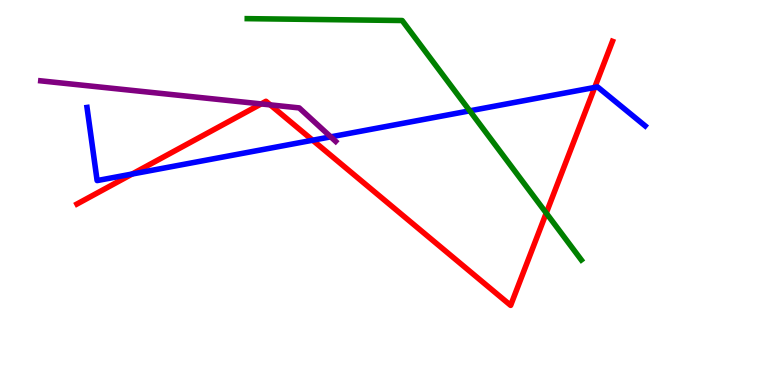[{'lines': ['blue', 'red'], 'intersections': [{'x': 1.71, 'y': 5.48}, {'x': 4.03, 'y': 6.36}, {'x': 7.67, 'y': 7.73}]}, {'lines': ['green', 'red'], 'intersections': [{'x': 7.05, 'y': 4.47}]}, {'lines': ['purple', 'red'], 'intersections': [{'x': 3.37, 'y': 7.3}, {'x': 3.49, 'y': 7.28}]}, {'lines': ['blue', 'green'], 'intersections': [{'x': 6.06, 'y': 7.12}]}, {'lines': ['blue', 'purple'], 'intersections': [{'x': 4.27, 'y': 6.45}]}, {'lines': ['green', 'purple'], 'intersections': []}]